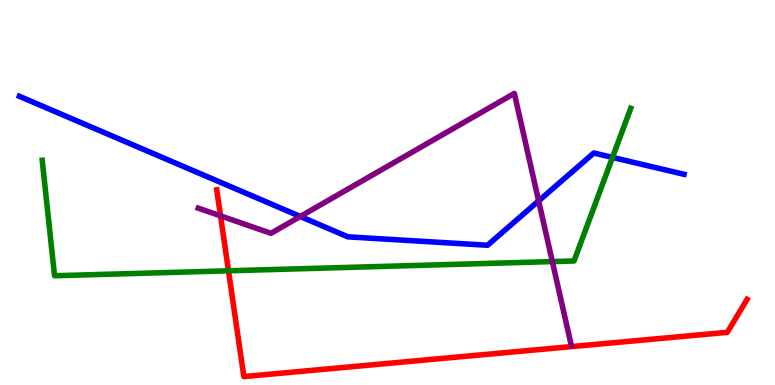[{'lines': ['blue', 'red'], 'intersections': []}, {'lines': ['green', 'red'], 'intersections': [{'x': 2.95, 'y': 2.97}]}, {'lines': ['purple', 'red'], 'intersections': [{'x': 2.85, 'y': 4.39}]}, {'lines': ['blue', 'green'], 'intersections': [{'x': 7.9, 'y': 5.91}]}, {'lines': ['blue', 'purple'], 'intersections': [{'x': 3.87, 'y': 4.38}, {'x': 6.95, 'y': 4.78}]}, {'lines': ['green', 'purple'], 'intersections': [{'x': 7.13, 'y': 3.21}]}]